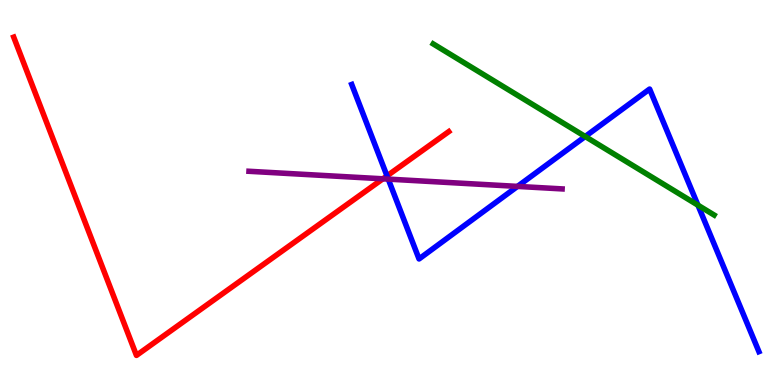[{'lines': ['blue', 'red'], 'intersections': [{'x': 4.99, 'y': 5.43}]}, {'lines': ['green', 'red'], 'intersections': []}, {'lines': ['purple', 'red'], 'intersections': [{'x': 4.94, 'y': 5.36}]}, {'lines': ['blue', 'green'], 'intersections': [{'x': 7.55, 'y': 6.45}, {'x': 9.01, 'y': 4.67}]}, {'lines': ['blue', 'purple'], 'intersections': [{'x': 5.01, 'y': 5.35}, {'x': 6.68, 'y': 5.16}]}, {'lines': ['green', 'purple'], 'intersections': []}]